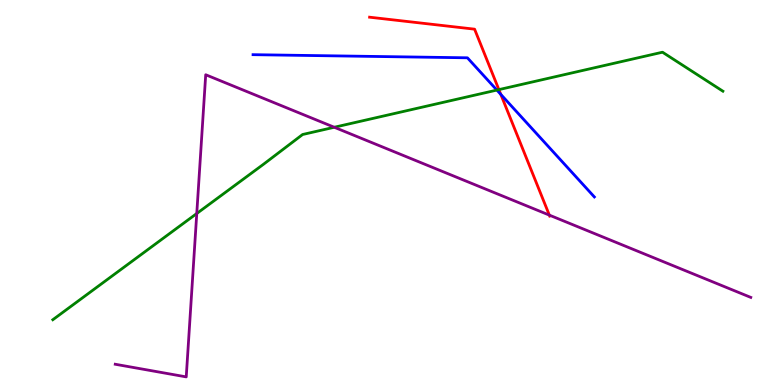[{'lines': ['blue', 'red'], 'intersections': [{'x': 6.46, 'y': 7.55}]}, {'lines': ['green', 'red'], 'intersections': [{'x': 6.44, 'y': 7.67}]}, {'lines': ['purple', 'red'], 'intersections': [{'x': 7.09, 'y': 4.41}]}, {'lines': ['blue', 'green'], 'intersections': [{'x': 6.41, 'y': 7.66}]}, {'lines': ['blue', 'purple'], 'intersections': []}, {'lines': ['green', 'purple'], 'intersections': [{'x': 2.54, 'y': 4.45}, {'x': 4.31, 'y': 6.69}]}]